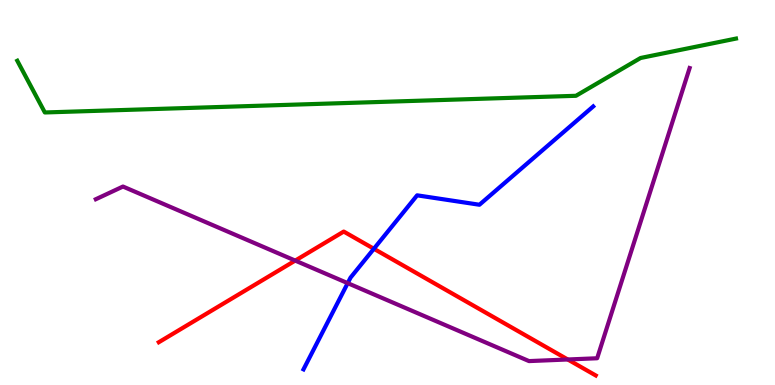[{'lines': ['blue', 'red'], 'intersections': [{'x': 4.82, 'y': 3.54}]}, {'lines': ['green', 'red'], 'intersections': []}, {'lines': ['purple', 'red'], 'intersections': [{'x': 3.81, 'y': 3.23}, {'x': 7.33, 'y': 0.663}]}, {'lines': ['blue', 'green'], 'intersections': []}, {'lines': ['blue', 'purple'], 'intersections': [{'x': 4.49, 'y': 2.65}]}, {'lines': ['green', 'purple'], 'intersections': []}]